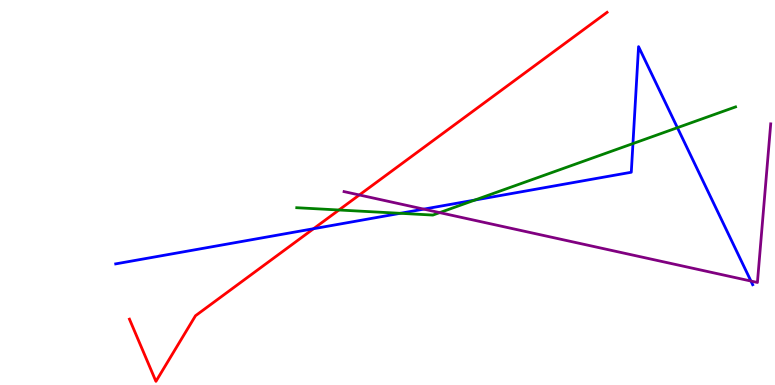[{'lines': ['blue', 'red'], 'intersections': [{'x': 4.05, 'y': 4.06}]}, {'lines': ['green', 'red'], 'intersections': [{'x': 4.37, 'y': 4.55}]}, {'lines': ['purple', 'red'], 'intersections': [{'x': 4.64, 'y': 4.94}]}, {'lines': ['blue', 'green'], 'intersections': [{'x': 5.16, 'y': 4.46}, {'x': 6.13, 'y': 4.8}, {'x': 8.17, 'y': 6.27}, {'x': 8.74, 'y': 6.68}]}, {'lines': ['blue', 'purple'], 'intersections': [{'x': 5.47, 'y': 4.57}, {'x': 9.69, 'y': 2.7}]}, {'lines': ['green', 'purple'], 'intersections': [{'x': 5.67, 'y': 4.48}]}]